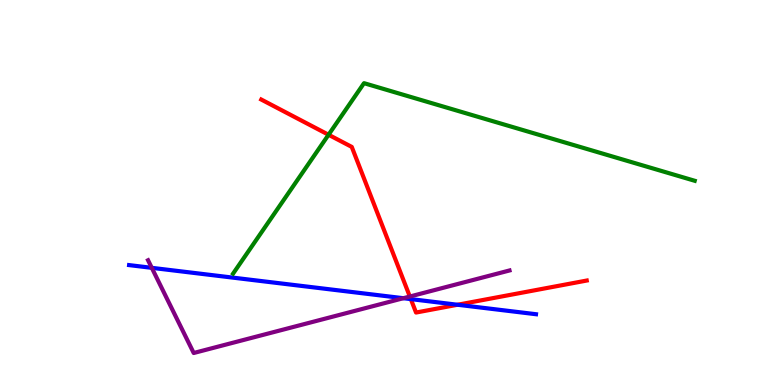[{'lines': ['blue', 'red'], 'intersections': [{'x': 5.3, 'y': 2.23}, {'x': 5.9, 'y': 2.08}]}, {'lines': ['green', 'red'], 'intersections': [{'x': 4.24, 'y': 6.5}]}, {'lines': ['purple', 'red'], 'intersections': [{'x': 5.29, 'y': 2.3}]}, {'lines': ['blue', 'green'], 'intersections': []}, {'lines': ['blue', 'purple'], 'intersections': [{'x': 1.96, 'y': 3.04}, {'x': 5.2, 'y': 2.25}]}, {'lines': ['green', 'purple'], 'intersections': []}]